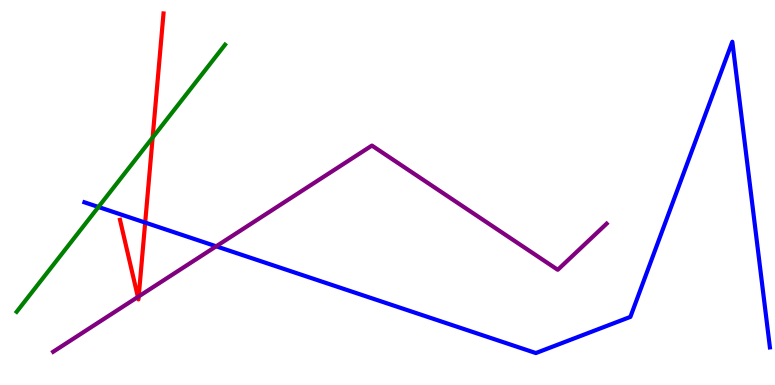[{'lines': ['blue', 'red'], 'intersections': [{'x': 1.87, 'y': 4.22}]}, {'lines': ['green', 'red'], 'intersections': [{'x': 1.97, 'y': 6.43}]}, {'lines': ['purple', 'red'], 'intersections': [{'x': 1.78, 'y': 2.29}, {'x': 1.79, 'y': 2.3}]}, {'lines': ['blue', 'green'], 'intersections': [{'x': 1.27, 'y': 4.62}]}, {'lines': ['blue', 'purple'], 'intersections': [{'x': 2.79, 'y': 3.6}]}, {'lines': ['green', 'purple'], 'intersections': []}]